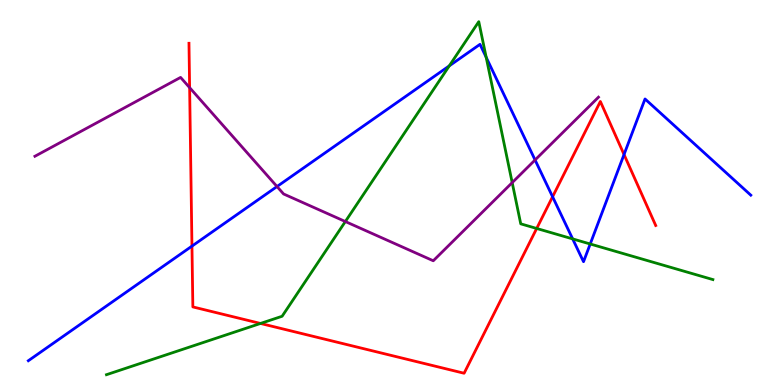[{'lines': ['blue', 'red'], 'intersections': [{'x': 2.48, 'y': 3.61}, {'x': 7.13, 'y': 4.89}, {'x': 8.05, 'y': 5.99}]}, {'lines': ['green', 'red'], 'intersections': [{'x': 3.36, 'y': 1.6}, {'x': 6.93, 'y': 4.07}]}, {'lines': ['purple', 'red'], 'intersections': [{'x': 2.45, 'y': 7.72}]}, {'lines': ['blue', 'green'], 'intersections': [{'x': 5.8, 'y': 8.29}, {'x': 6.27, 'y': 8.51}, {'x': 7.39, 'y': 3.79}, {'x': 7.62, 'y': 3.66}]}, {'lines': ['blue', 'purple'], 'intersections': [{'x': 3.57, 'y': 5.15}, {'x': 6.9, 'y': 5.84}]}, {'lines': ['green', 'purple'], 'intersections': [{'x': 4.46, 'y': 4.25}, {'x': 6.61, 'y': 5.26}]}]